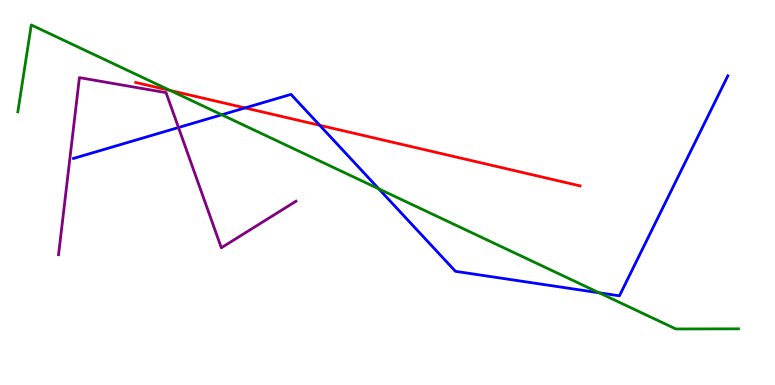[{'lines': ['blue', 'red'], 'intersections': [{'x': 3.16, 'y': 7.2}, {'x': 4.13, 'y': 6.75}]}, {'lines': ['green', 'red'], 'intersections': [{'x': 2.2, 'y': 7.65}]}, {'lines': ['purple', 'red'], 'intersections': []}, {'lines': ['blue', 'green'], 'intersections': [{'x': 2.86, 'y': 7.02}, {'x': 4.89, 'y': 5.09}, {'x': 7.73, 'y': 2.39}]}, {'lines': ['blue', 'purple'], 'intersections': [{'x': 2.3, 'y': 6.69}]}, {'lines': ['green', 'purple'], 'intersections': []}]